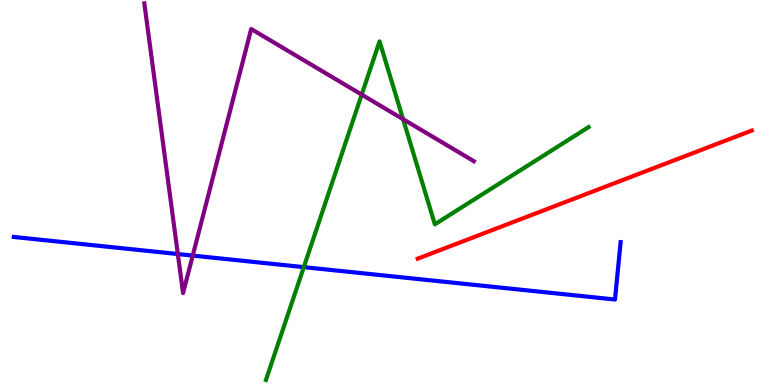[{'lines': ['blue', 'red'], 'intersections': []}, {'lines': ['green', 'red'], 'intersections': []}, {'lines': ['purple', 'red'], 'intersections': []}, {'lines': ['blue', 'green'], 'intersections': [{'x': 3.92, 'y': 3.06}]}, {'lines': ['blue', 'purple'], 'intersections': [{'x': 2.29, 'y': 3.4}, {'x': 2.49, 'y': 3.36}]}, {'lines': ['green', 'purple'], 'intersections': [{'x': 4.67, 'y': 7.54}, {'x': 5.2, 'y': 6.9}]}]